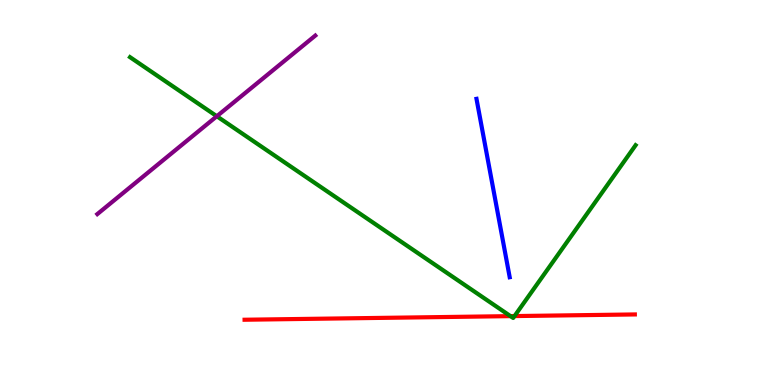[{'lines': ['blue', 'red'], 'intersections': []}, {'lines': ['green', 'red'], 'intersections': [{'x': 6.59, 'y': 1.79}, {'x': 6.64, 'y': 1.79}]}, {'lines': ['purple', 'red'], 'intersections': []}, {'lines': ['blue', 'green'], 'intersections': []}, {'lines': ['blue', 'purple'], 'intersections': []}, {'lines': ['green', 'purple'], 'intersections': [{'x': 2.8, 'y': 6.98}]}]